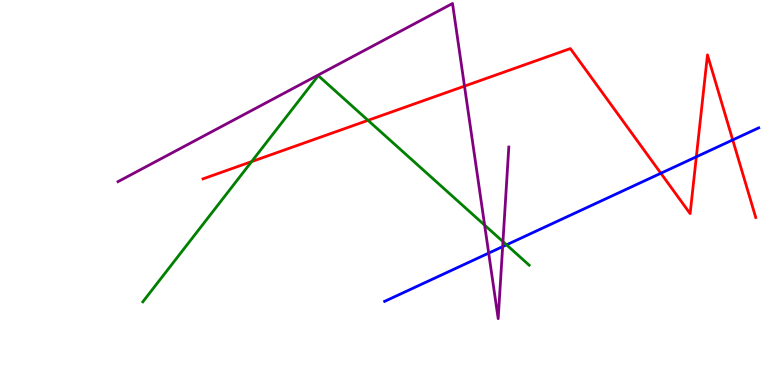[{'lines': ['blue', 'red'], 'intersections': [{'x': 8.53, 'y': 5.5}, {'x': 8.99, 'y': 5.93}, {'x': 9.45, 'y': 6.37}]}, {'lines': ['green', 'red'], 'intersections': [{'x': 3.25, 'y': 5.8}, {'x': 4.75, 'y': 6.87}]}, {'lines': ['purple', 'red'], 'intersections': [{'x': 5.99, 'y': 7.76}]}, {'lines': ['blue', 'green'], 'intersections': [{'x': 6.54, 'y': 3.64}]}, {'lines': ['blue', 'purple'], 'intersections': [{'x': 6.31, 'y': 3.43}, {'x': 6.49, 'y': 3.59}]}, {'lines': ['green', 'purple'], 'intersections': [{'x': 6.25, 'y': 4.15}, {'x': 6.49, 'y': 3.72}]}]